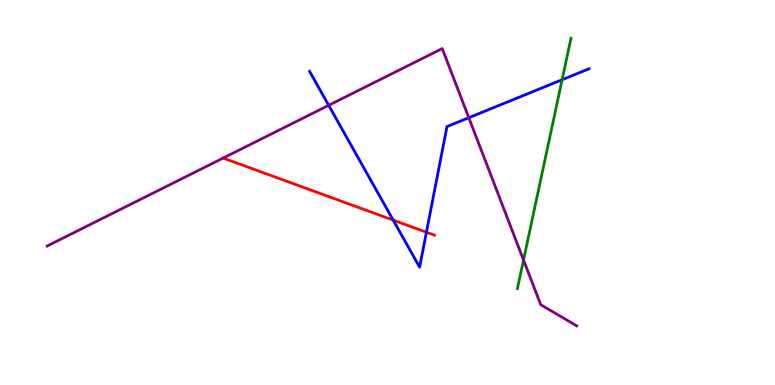[{'lines': ['blue', 'red'], 'intersections': [{'x': 5.07, 'y': 4.28}, {'x': 5.5, 'y': 3.97}]}, {'lines': ['green', 'red'], 'intersections': []}, {'lines': ['purple', 'red'], 'intersections': []}, {'lines': ['blue', 'green'], 'intersections': [{'x': 7.25, 'y': 7.93}]}, {'lines': ['blue', 'purple'], 'intersections': [{'x': 4.24, 'y': 7.26}, {'x': 6.05, 'y': 6.94}]}, {'lines': ['green', 'purple'], 'intersections': [{'x': 6.76, 'y': 3.25}]}]